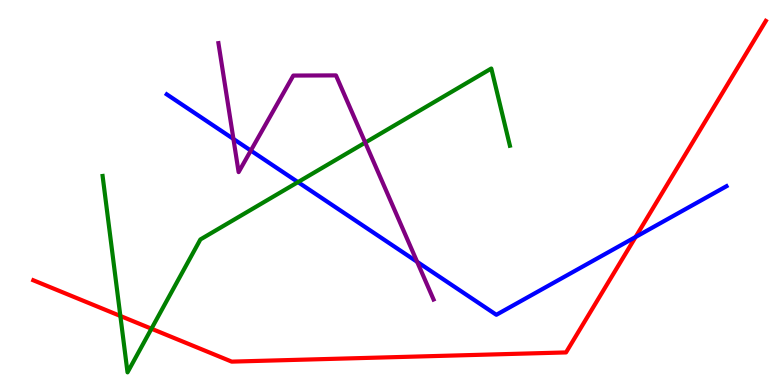[{'lines': ['blue', 'red'], 'intersections': [{'x': 8.2, 'y': 3.84}]}, {'lines': ['green', 'red'], 'intersections': [{'x': 1.55, 'y': 1.79}, {'x': 1.95, 'y': 1.46}]}, {'lines': ['purple', 'red'], 'intersections': []}, {'lines': ['blue', 'green'], 'intersections': [{'x': 3.84, 'y': 5.27}]}, {'lines': ['blue', 'purple'], 'intersections': [{'x': 3.01, 'y': 6.39}, {'x': 3.24, 'y': 6.09}, {'x': 5.38, 'y': 3.2}]}, {'lines': ['green', 'purple'], 'intersections': [{'x': 4.71, 'y': 6.3}]}]